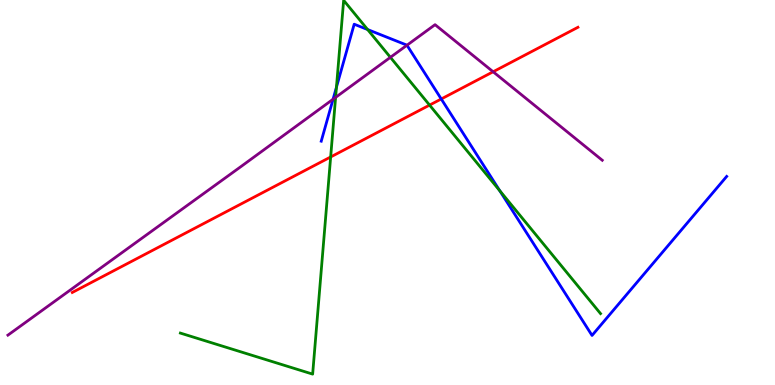[{'lines': ['blue', 'red'], 'intersections': [{'x': 5.69, 'y': 7.43}]}, {'lines': ['green', 'red'], 'intersections': [{'x': 4.27, 'y': 5.92}, {'x': 5.54, 'y': 7.27}]}, {'lines': ['purple', 'red'], 'intersections': [{'x': 6.36, 'y': 8.14}]}, {'lines': ['blue', 'green'], 'intersections': [{'x': 4.34, 'y': 7.73}, {'x': 4.74, 'y': 9.23}, {'x': 6.45, 'y': 5.05}]}, {'lines': ['blue', 'purple'], 'intersections': [{'x': 4.3, 'y': 7.42}, {'x': 5.25, 'y': 8.83}]}, {'lines': ['green', 'purple'], 'intersections': [{'x': 4.33, 'y': 7.47}, {'x': 5.04, 'y': 8.51}]}]